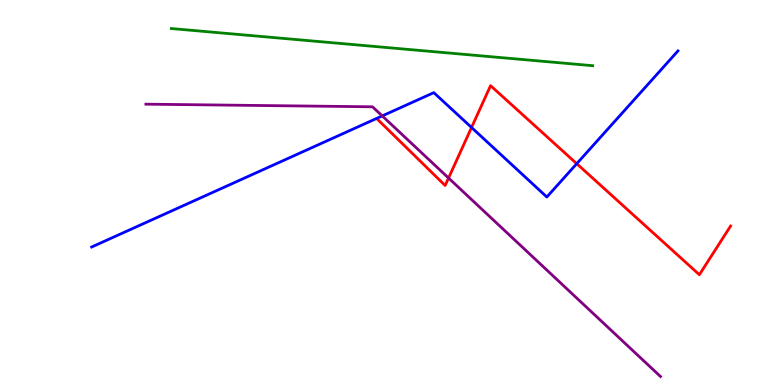[{'lines': ['blue', 'red'], 'intersections': [{'x': 6.08, 'y': 6.69}, {'x': 7.44, 'y': 5.75}]}, {'lines': ['green', 'red'], 'intersections': []}, {'lines': ['purple', 'red'], 'intersections': [{'x': 5.79, 'y': 5.38}]}, {'lines': ['blue', 'green'], 'intersections': []}, {'lines': ['blue', 'purple'], 'intersections': [{'x': 4.93, 'y': 6.99}]}, {'lines': ['green', 'purple'], 'intersections': []}]